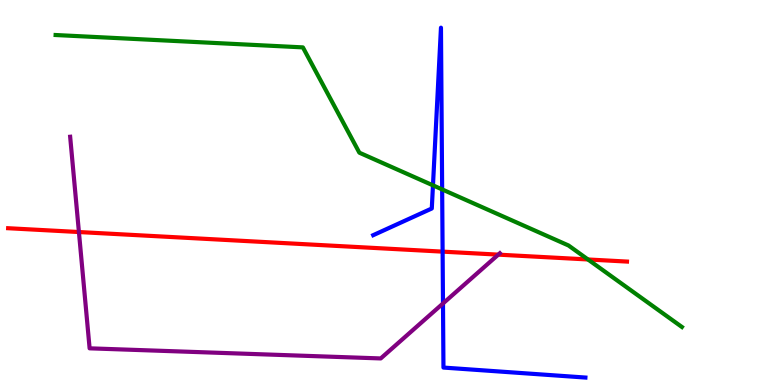[{'lines': ['blue', 'red'], 'intersections': [{'x': 5.71, 'y': 3.46}]}, {'lines': ['green', 'red'], 'intersections': [{'x': 7.59, 'y': 3.26}]}, {'lines': ['purple', 'red'], 'intersections': [{'x': 1.02, 'y': 3.97}, {'x': 6.43, 'y': 3.39}]}, {'lines': ['blue', 'green'], 'intersections': [{'x': 5.59, 'y': 5.19}, {'x': 5.71, 'y': 5.08}]}, {'lines': ['blue', 'purple'], 'intersections': [{'x': 5.72, 'y': 2.12}]}, {'lines': ['green', 'purple'], 'intersections': []}]